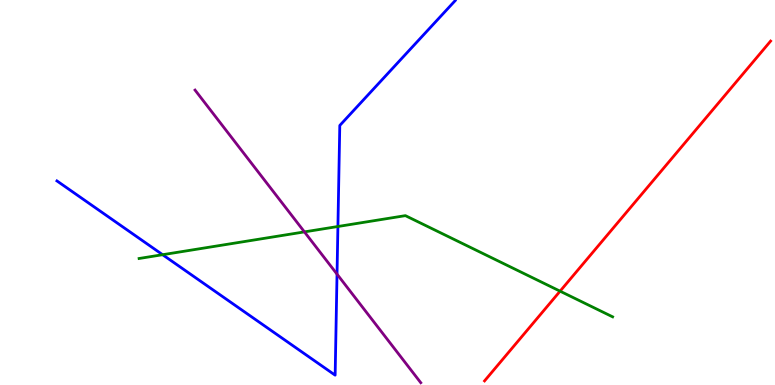[{'lines': ['blue', 'red'], 'intersections': []}, {'lines': ['green', 'red'], 'intersections': [{'x': 7.23, 'y': 2.44}]}, {'lines': ['purple', 'red'], 'intersections': []}, {'lines': ['blue', 'green'], 'intersections': [{'x': 2.1, 'y': 3.38}, {'x': 4.36, 'y': 4.12}]}, {'lines': ['blue', 'purple'], 'intersections': [{'x': 4.35, 'y': 2.88}]}, {'lines': ['green', 'purple'], 'intersections': [{'x': 3.93, 'y': 3.98}]}]